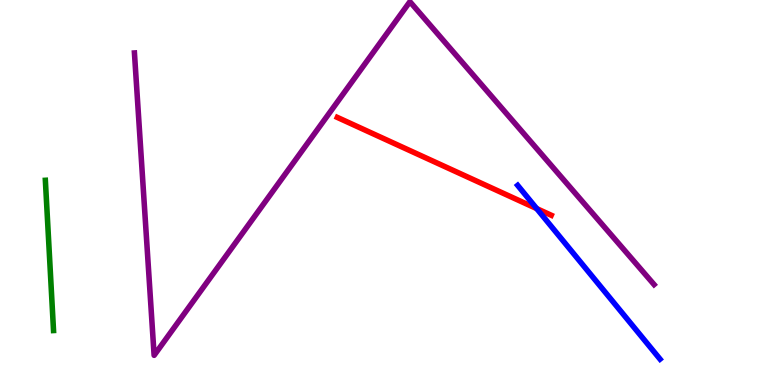[{'lines': ['blue', 'red'], 'intersections': [{'x': 6.93, 'y': 4.58}]}, {'lines': ['green', 'red'], 'intersections': []}, {'lines': ['purple', 'red'], 'intersections': []}, {'lines': ['blue', 'green'], 'intersections': []}, {'lines': ['blue', 'purple'], 'intersections': []}, {'lines': ['green', 'purple'], 'intersections': []}]